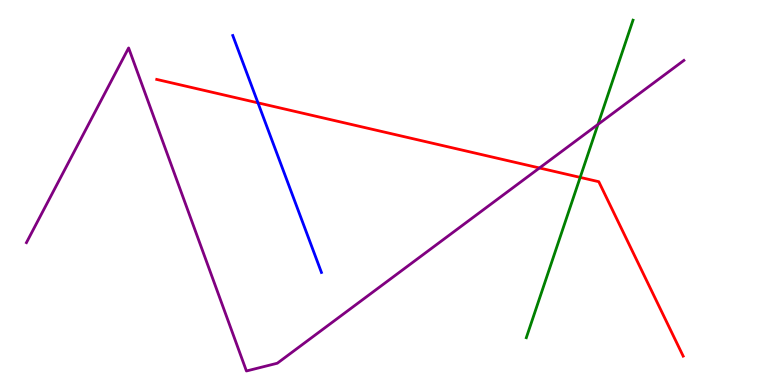[{'lines': ['blue', 'red'], 'intersections': [{'x': 3.33, 'y': 7.33}]}, {'lines': ['green', 'red'], 'intersections': [{'x': 7.49, 'y': 5.39}]}, {'lines': ['purple', 'red'], 'intersections': [{'x': 6.96, 'y': 5.64}]}, {'lines': ['blue', 'green'], 'intersections': []}, {'lines': ['blue', 'purple'], 'intersections': []}, {'lines': ['green', 'purple'], 'intersections': [{'x': 7.72, 'y': 6.77}]}]